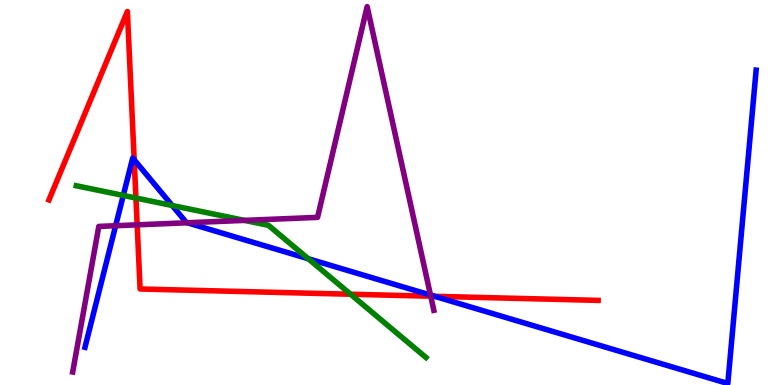[{'lines': ['blue', 'red'], 'intersections': [{'x': 1.73, 'y': 5.85}, {'x': 5.61, 'y': 2.3}]}, {'lines': ['green', 'red'], 'intersections': [{'x': 1.75, 'y': 4.86}, {'x': 4.52, 'y': 2.36}]}, {'lines': ['purple', 'red'], 'intersections': [{'x': 1.77, 'y': 4.16}, {'x': 5.56, 'y': 2.31}]}, {'lines': ['blue', 'green'], 'intersections': [{'x': 1.59, 'y': 4.92}, {'x': 2.22, 'y': 4.66}, {'x': 3.98, 'y': 3.28}]}, {'lines': ['blue', 'purple'], 'intersections': [{'x': 1.49, 'y': 4.14}, {'x': 2.42, 'y': 4.21}, {'x': 5.55, 'y': 2.34}]}, {'lines': ['green', 'purple'], 'intersections': [{'x': 3.15, 'y': 4.28}]}]